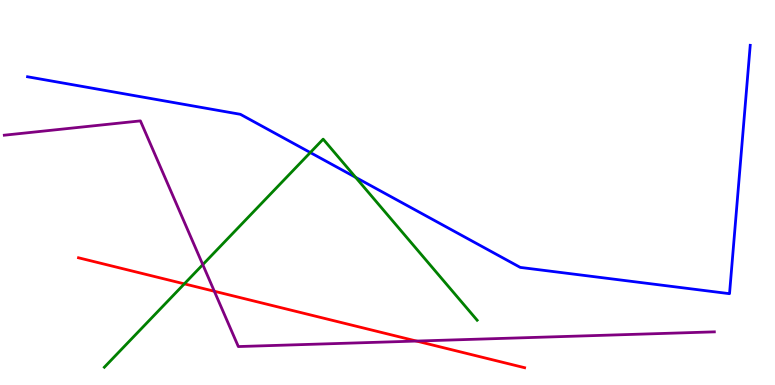[{'lines': ['blue', 'red'], 'intersections': []}, {'lines': ['green', 'red'], 'intersections': [{'x': 2.38, 'y': 2.63}]}, {'lines': ['purple', 'red'], 'intersections': [{'x': 2.77, 'y': 2.44}, {'x': 5.37, 'y': 1.14}]}, {'lines': ['blue', 'green'], 'intersections': [{'x': 4.0, 'y': 6.04}, {'x': 4.59, 'y': 5.39}]}, {'lines': ['blue', 'purple'], 'intersections': []}, {'lines': ['green', 'purple'], 'intersections': [{'x': 2.62, 'y': 3.13}]}]